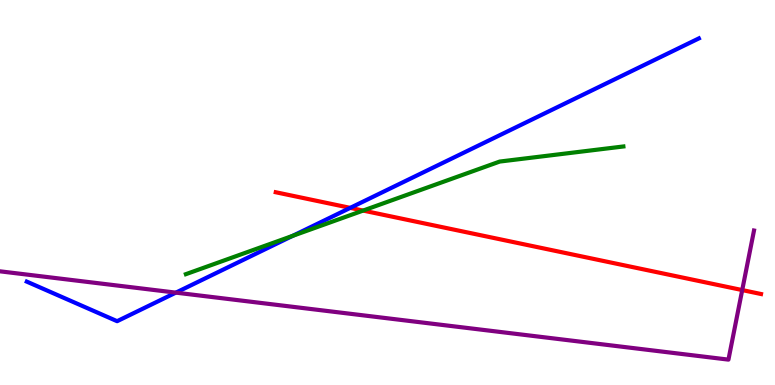[{'lines': ['blue', 'red'], 'intersections': [{'x': 4.52, 'y': 4.6}]}, {'lines': ['green', 'red'], 'intersections': [{'x': 4.69, 'y': 4.53}]}, {'lines': ['purple', 'red'], 'intersections': [{'x': 9.58, 'y': 2.47}]}, {'lines': ['blue', 'green'], 'intersections': [{'x': 3.78, 'y': 3.87}]}, {'lines': ['blue', 'purple'], 'intersections': [{'x': 2.27, 'y': 2.4}]}, {'lines': ['green', 'purple'], 'intersections': []}]